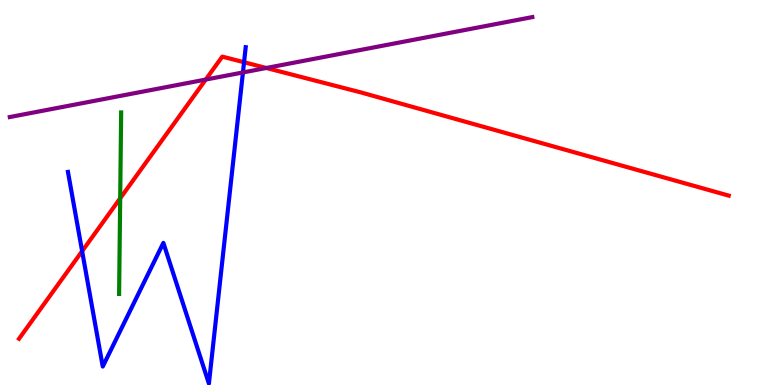[{'lines': ['blue', 'red'], 'intersections': [{'x': 1.06, 'y': 3.48}, {'x': 3.15, 'y': 8.38}]}, {'lines': ['green', 'red'], 'intersections': [{'x': 1.55, 'y': 4.85}]}, {'lines': ['purple', 'red'], 'intersections': [{'x': 2.65, 'y': 7.93}, {'x': 3.44, 'y': 8.23}]}, {'lines': ['blue', 'green'], 'intersections': []}, {'lines': ['blue', 'purple'], 'intersections': [{'x': 3.13, 'y': 8.12}]}, {'lines': ['green', 'purple'], 'intersections': []}]